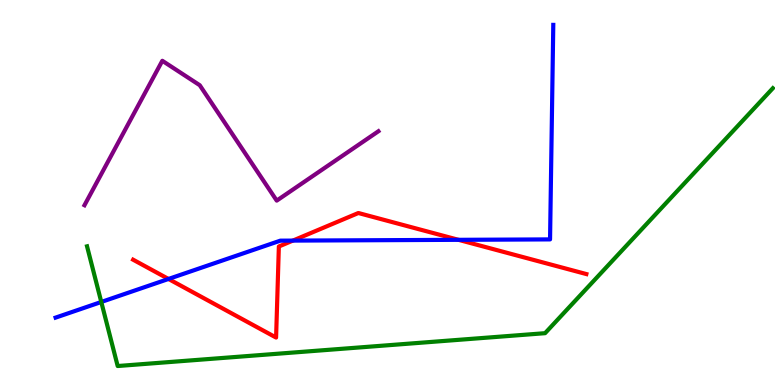[{'lines': ['blue', 'red'], 'intersections': [{'x': 2.17, 'y': 2.75}, {'x': 3.78, 'y': 3.75}, {'x': 5.92, 'y': 3.77}]}, {'lines': ['green', 'red'], 'intersections': []}, {'lines': ['purple', 'red'], 'intersections': []}, {'lines': ['blue', 'green'], 'intersections': [{'x': 1.31, 'y': 2.16}]}, {'lines': ['blue', 'purple'], 'intersections': []}, {'lines': ['green', 'purple'], 'intersections': []}]